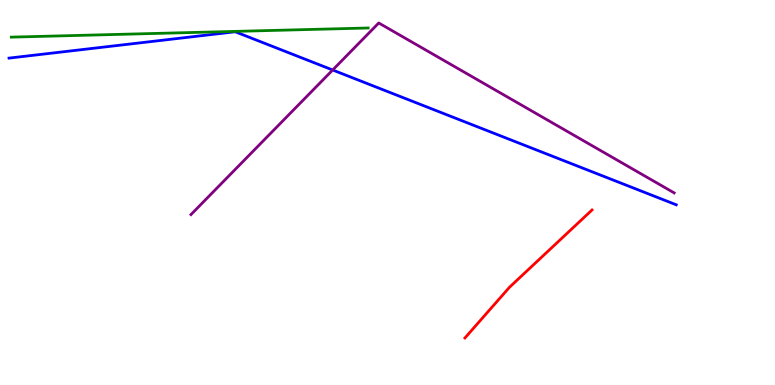[{'lines': ['blue', 'red'], 'intersections': []}, {'lines': ['green', 'red'], 'intersections': []}, {'lines': ['purple', 'red'], 'intersections': []}, {'lines': ['blue', 'green'], 'intersections': []}, {'lines': ['blue', 'purple'], 'intersections': [{'x': 4.29, 'y': 8.18}]}, {'lines': ['green', 'purple'], 'intersections': []}]